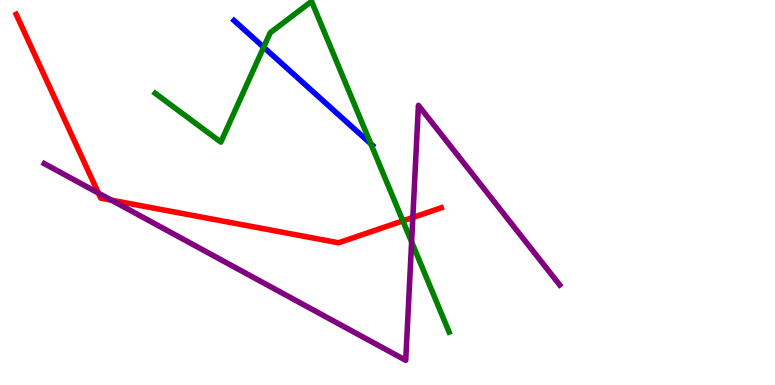[{'lines': ['blue', 'red'], 'intersections': []}, {'lines': ['green', 'red'], 'intersections': [{'x': 5.2, 'y': 4.26}]}, {'lines': ['purple', 'red'], 'intersections': [{'x': 1.27, 'y': 4.99}, {'x': 1.44, 'y': 4.8}, {'x': 5.33, 'y': 4.35}]}, {'lines': ['blue', 'green'], 'intersections': [{'x': 3.4, 'y': 8.77}, {'x': 4.78, 'y': 6.27}]}, {'lines': ['blue', 'purple'], 'intersections': []}, {'lines': ['green', 'purple'], 'intersections': [{'x': 5.31, 'y': 3.72}]}]